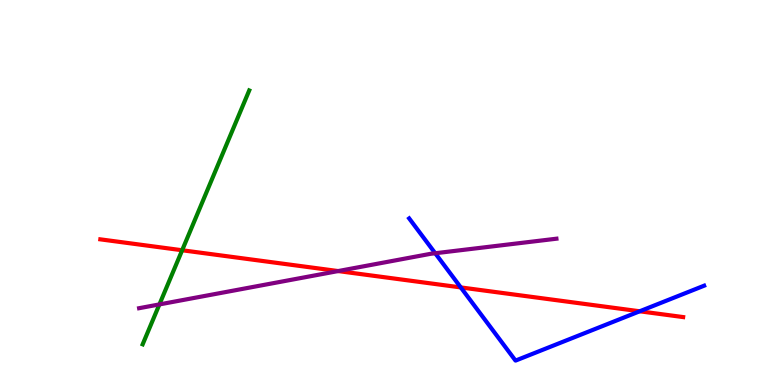[{'lines': ['blue', 'red'], 'intersections': [{'x': 5.95, 'y': 2.53}, {'x': 8.25, 'y': 1.91}]}, {'lines': ['green', 'red'], 'intersections': [{'x': 2.35, 'y': 3.5}]}, {'lines': ['purple', 'red'], 'intersections': [{'x': 4.36, 'y': 2.96}]}, {'lines': ['blue', 'green'], 'intersections': []}, {'lines': ['blue', 'purple'], 'intersections': [{'x': 5.62, 'y': 3.42}]}, {'lines': ['green', 'purple'], 'intersections': [{'x': 2.06, 'y': 2.09}]}]